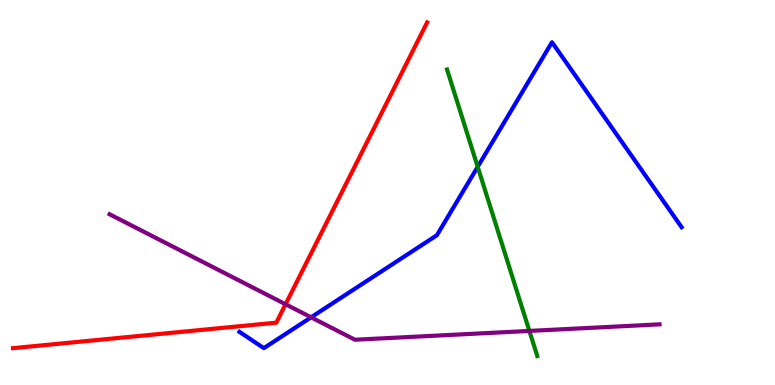[{'lines': ['blue', 'red'], 'intersections': []}, {'lines': ['green', 'red'], 'intersections': []}, {'lines': ['purple', 'red'], 'intersections': [{'x': 3.68, 'y': 2.1}]}, {'lines': ['blue', 'green'], 'intersections': [{'x': 6.16, 'y': 5.67}]}, {'lines': ['blue', 'purple'], 'intersections': [{'x': 4.01, 'y': 1.76}]}, {'lines': ['green', 'purple'], 'intersections': [{'x': 6.83, 'y': 1.4}]}]